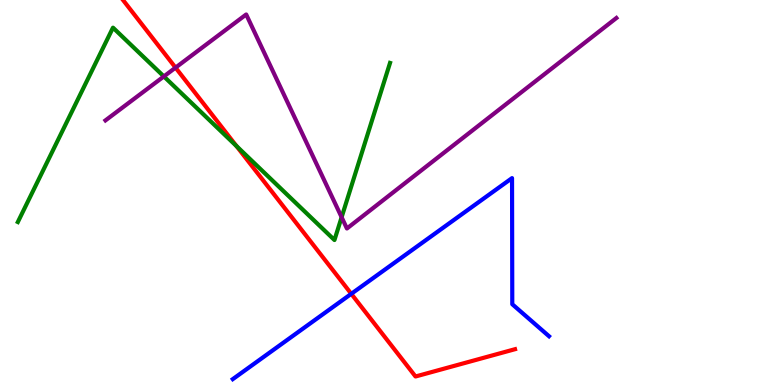[{'lines': ['blue', 'red'], 'intersections': [{'x': 4.53, 'y': 2.37}]}, {'lines': ['green', 'red'], 'intersections': [{'x': 3.05, 'y': 6.21}]}, {'lines': ['purple', 'red'], 'intersections': [{'x': 2.27, 'y': 8.24}]}, {'lines': ['blue', 'green'], 'intersections': []}, {'lines': ['blue', 'purple'], 'intersections': []}, {'lines': ['green', 'purple'], 'intersections': [{'x': 2.11, 'y': 8.01}, {'x': 4.41, 'y': 4.36}]}]